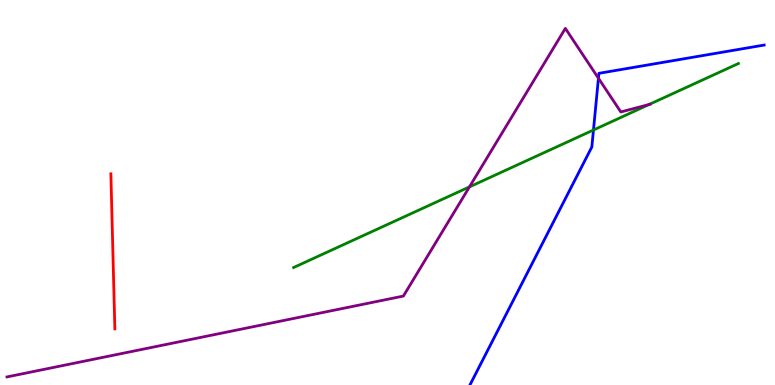[{'lines': ['blue', 'red'], 'intersections': []}, {'lines': ['green', 'red'], 'intersections': []}, {'lines': ['purple', 'red'], 'intersections': []}, {'lines': ['blue', 'green'], 'intersections': [{'x': 7.66, 'y': 6.62}]}, {'lines': ['blue', 'purple'], 'intersections': [{'x': 7.72, 'y': 7.97}]}, {'lines': ['green', 'purple'], 'intersections': [{'x': 6.06, 'y': 5.15}, {'x': 8.38, 'y': 7.29}]}]